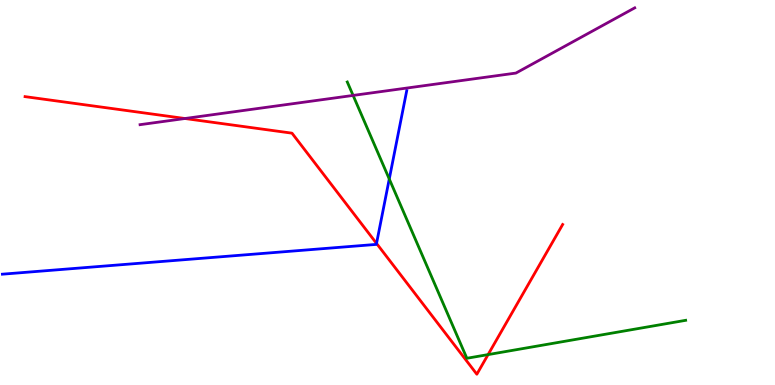[{'lines': ['blue', 'red'], 'intersections': [{'x': 4.86, 'y': 3.68}]}, {'lines': ['green', 'red'], 'intersections': [{'x': 6.3, 'y': 0.79}]}, {'lines': ['purple', 'red'], 'intersections': [{'x': 2.39, 'y': 6.92}]}, {'lines': ['blue', 'green'], 'intersections': [{'x': 5.02, 'y': 5.35}]}, {'lines': ['blue', 'purple'], 'intersections': []}, {'lines': ['green', 'purple'], 'intersections': [{'x': 4.56, 'y': 7.52}]}]